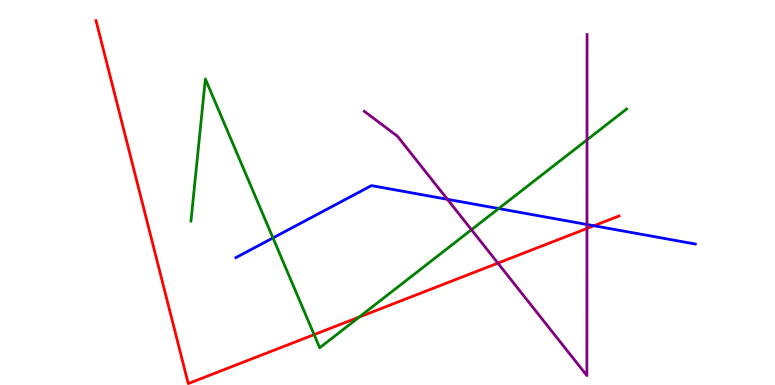[{'lines': ['blue', 'red'], 'intersections': [{'x': 7.66, 'y': 4.14}]}, {'lines': ['green', 'red'], 'intersections': [{'x': 4.05, 'y': 1.31}, {'x': 4.63, 'y': 1.76}]}, {'lines': ['purple', 'red'], 'intersections': [{'x': 6.42, 'y': 3.17}, {'x': 7.57, 'y': 4.07}]}, {'lines': ['blue', 'green'], 'intersections': [{'x': 3.52, 'y': 3.82}, {'x': 6.43, 'y': 4.58}]}, {'lines': ['blue', 'purple'], 'intersections': [{'x': 5.77, 'y': 4.82}, {'x': 7.57, 'y': 4.17}]}, {'lines': ['green', 'purple'], 'intersections': [{'x': 6.08, 'y': 4.03}, {'x': 7.57, 'y': 6.37}]}]